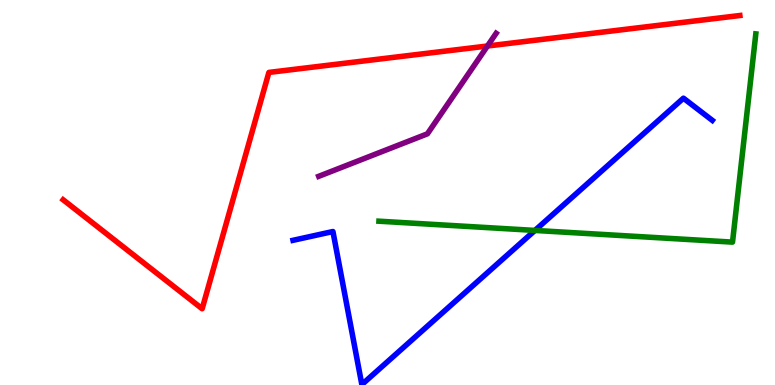[{'lines': ['blue', 'red'], 'intersections': []}, {'lines': ['green', 'red'], 'intersections': []}, {'lines': ['purple', 'red'], 'intersections': [{'x': 6.29, 'y': 8.8}]}, {'lines': ['blue', 'green'], 'intersections': [{'x': 6.9, 'y': 4.01}]}, {'lines': ['blue', 'purple'], 'intersections': []}, {'lines': ['green', 'purple'], 'intersections': []}]